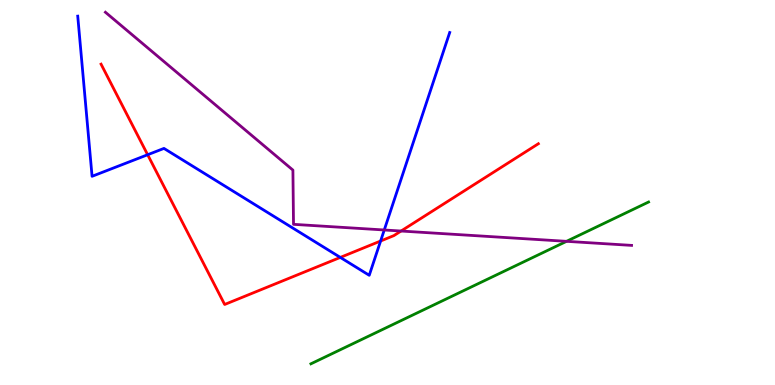[{'lines': ['blue', 'red'], 'intersections': [{'x': 1.91, 'y': 5.98}, {'x': 4.39, 'y': 3.31}, {'x': 4.91, 'y': 3.74}]}, {'lines': ['green', 'red'], 'intersections': []}, {'lines': ['purple', 'red'], 'intersections': [{'x': 5.18, 'y': 4.0}]}, {'lines': ['blue', 'green'], 'intersections': []}, {'lines': ['blue', 'purple'], 'intersections': [{'x': 4.96, 'y': 4.03}]}, {'lines': ['green', 'purple'], 'intersections': [{'x': 7.31, 'y': 3.73}]}]